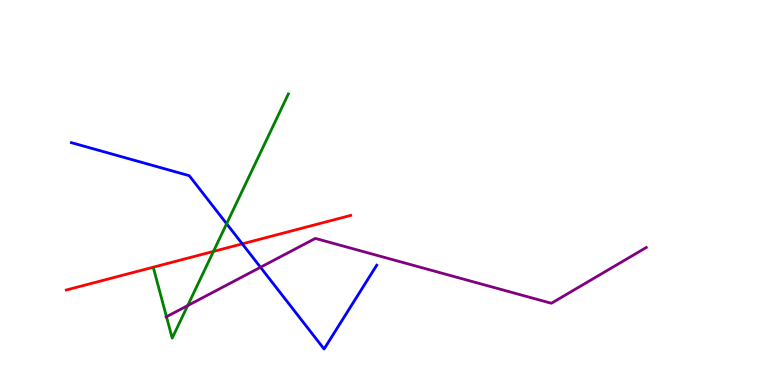[{'lines': ['blue', 'red'], 'intersections': [{'x': 3.13, 'y': 3.67}]}, {'lines': ['green', 'red'], 'intersections': [{'x': 2.75, 'y': 3.47}]}, {'lines': ['purple', 'red'], 'intersections': []}, {'lines': ['blue', 'green'], 'intersections': [{'x': 2.92, 'y': 4.19}]}, {'lines': ['blue', 'purple'], 'intersections': [{'x': 3.36, 'y': 3.06}]}, {'lines': ['green', 'purple'], 'intersections': [{'x': 2.15, 'y': 1.77}, {'x': 2.42, 'y': 2.06}]}]